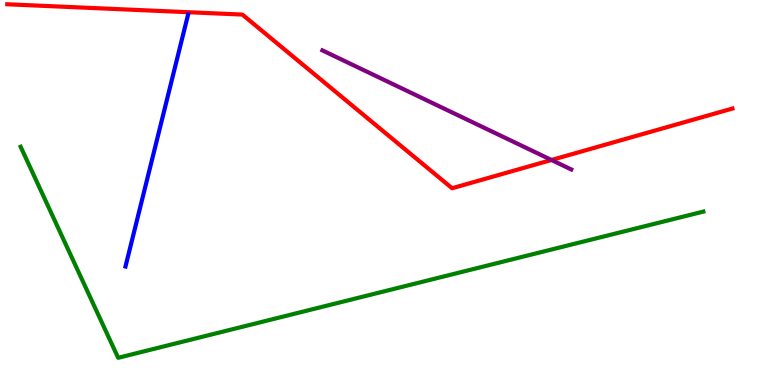[{'lines': ['blue', 'red'], 'intersections': []}, {'lines': ['green', 'red'], 'intersections': []}, {'lines': ['purple', 'red'], 'intersections': [{'x': 7.12, 'y': 5.84}]}, {'lines': ['blue', 'green'], 'intersections': []}, {'lines': ['blue', 'purple'], 'intersections': []}, {'lines': ['green', 'purple'], 'intersections': []}]